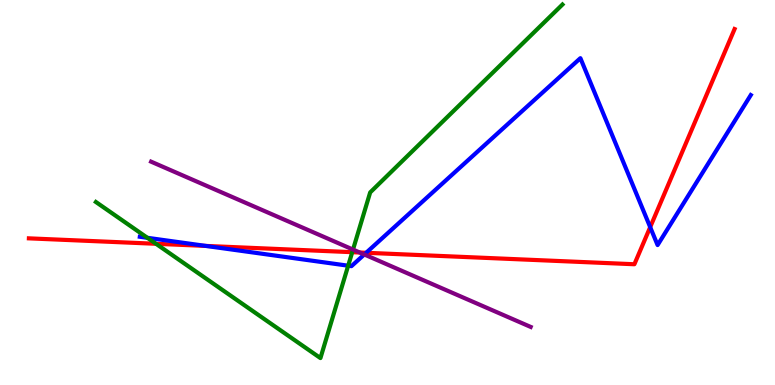[{'lines': ['blue', 'red'], 'intersections': [{'x': 2.66, 'y': 3.61}, {'x': 4.72, 'y': 3.43}, {'x': 8.39, 'y': 4.1}]}, {'lines': ['green', 'red'], 'intersections': [{'x': 2.01, 'y': 3.67}, {'x': 4.54, 'y': 3.45}]}, {'lines': ['purple', 'red'], 'intersections': [{'x': 4.64, 'y': 3.44}]}, {'lines': ['blue', 'green'], 'intersections': [{'x': 1.9, 'y': 3.82}, {'x': 4.49, 'y': 3.1}]}, {'lines': ['blue', 'purple'], 'intersections': [{'x': 4.7, 'y': 3.39}]}, {'lines': ['green', 'purple'], 'intersections': [{'x': 4.56, 'y': 3.52}]}]